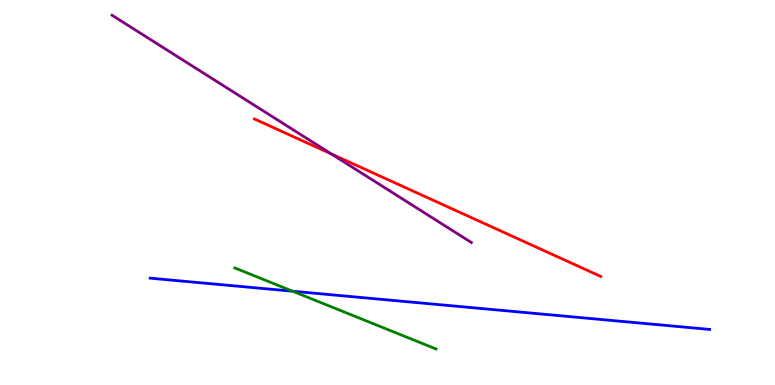[{'lines': ['blue', 'red'], 'intersections': []}, {'lines': ['green', 'red'], 'intersections': []}, {'lines': ['purple', 'red'], 'intersections': [{'x': 4.27, 'y': 6.0}]}, {'lines': ['blue', 'green'], 'intersections': [{'x': 3.78, 'y': 2.44}]}, {'lines': ['blue', 'purple'], 'intersections': []}, {'lines': ['green', 'purple'], 'intersections': []}]